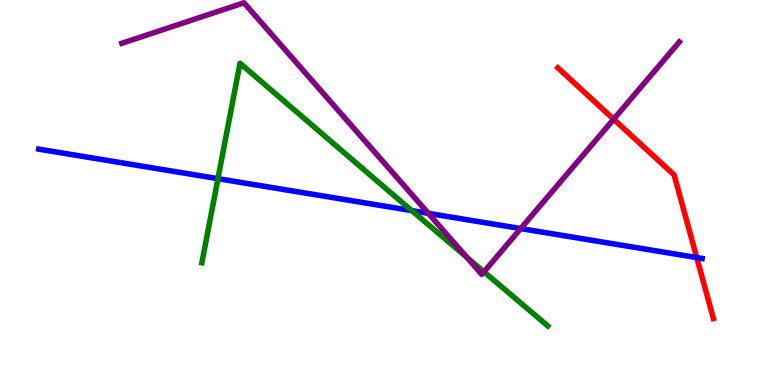[{'lines': ['blue', 'red'], 'intersections': [{'x': 8.99, 'y': 3.31}]}, {'lines': ['green', 'red'], 'intersections': []}, {'lines': ['purple', 'red'], 'intersections': [{'x': 7.92, 'y': 6.9}]}, {'lines': ['blue', 'green'], 'intersections': [{'x': 2.81, 'y': 5.36}, {'x': 5.31, 'y': 4.53}]}, {'lines': ['blue', 'purple'], 'intersections': [{'x': 5.53, 'y': 4.46}, {'x': 6.72, 'y': 4.06}]}, {'lines': ['green', 'purple'], 'intersections': [{'x': 6.02, 'y': 3.32}, {'x': 6.24, 'y': 2.94}]}]